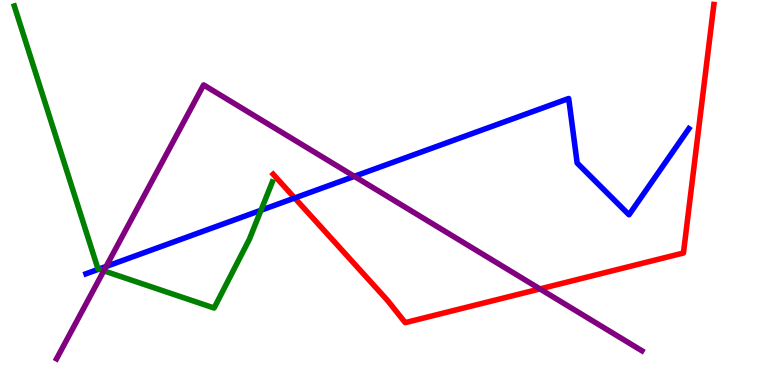[{'lines': ['blue', 'red'], 'intersections': [{'x': 3.8, 'y': 4.86}]}, {'lines': ['green', 'red'], 'intersections': []}, {'lines': ['purple', 'red'], 'intersections': [{'x': 6.97, 'y': 2.5}]}, {'lines': ['blue', 'green'], 'intersections': [{'x': 1.28, 'y': 3.01}, {'x': 3.37, 'y': 4.54}]}, {'lines': ['blue', 'purple'], 'intersections': [{'x': 1.37, 'y': 3.08}, {'x': 4.57, 'y': 5.42}]}, {'lines': ['green', 'purple'], 'intersections': [{'x': 1.34, 'y': 2.97}]}]